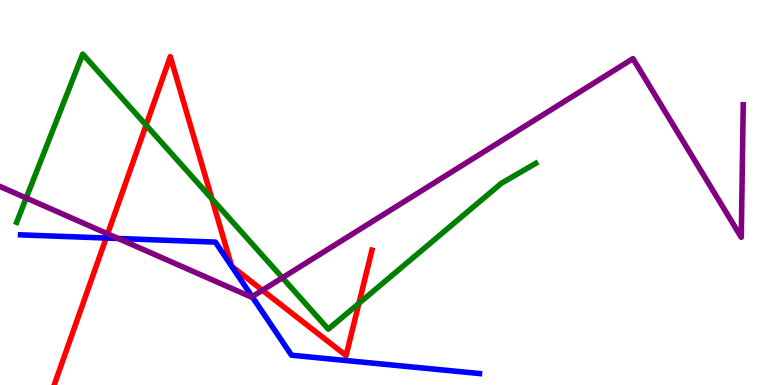[{'lines': ['blue', 'red'], 'intersections': [{'x': 1.37, 'y': 3.82}]}, {'lines': ['green', 'red'], 'intersections': [{'x': 1.89, 'y': 6.75}, {'x': 2.73, 'y': 4.83}, {'x': 4.63, 'y': 2.12}]}, {'lines': ['purple', 'red'], 'intersections': [{'x': 1.39, 'y': 3.93}, {'x': 3.39, 'y': 2.46}]}, {'lines': ['blue', 'green'], 'intersections': []}, {'lines': ['blue', 'purple'], 'intersections': [{'x': 1.53, 'y': 3.81}, {'x': 3.25, 'y': 2.29}]}, {'lines': ['green', 'purple'], 'intersections': [{'x': 0.338, 'y': 4.86}, {'x': 3.64, 'y': 2.79}]}]